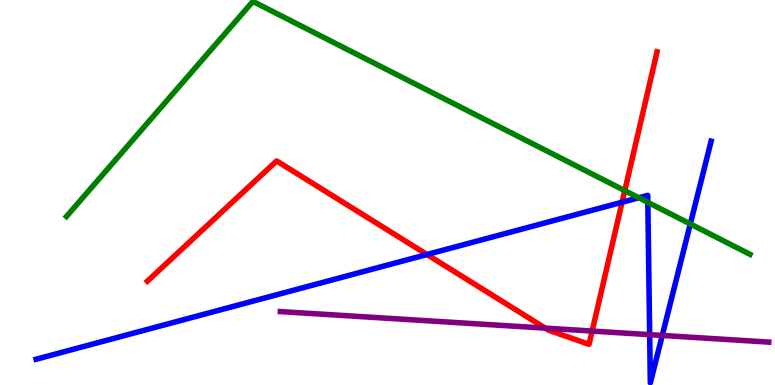[{'lines': ['blue', 'red'], 'intersections': [{'x': 5.51, 'y': 3.39}, {'x': 8.03, 'y': 4.75}]}, {'lines': ['green', 'red'], 'intersections': [{'x': 8.06, 'y': 5.05}]}, {'lines': ['purple', 'red'], 'intersections': [{'x': 7.04, 'y': 1.48}, {'x': 7.64, 'y': 1.4}]}, {'lines': ['blue', 'green'], 'intersections': [{'x': 8.24, 'y': 4.86}, {'x': 8.36, 'y': 4.74}, {'x': 8.91, 'y': 4.18}]}, {'lines': ['blue', 'purple'], 'intersections': [{'x': 8.38, 'y': 1.31}, {'x': 8.55, 'y': 1.29}]}, {'lines': ['green', 'purple'], 'intersections': []}]